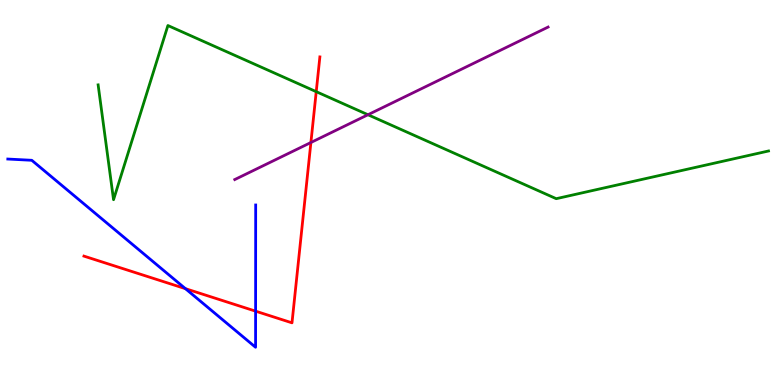[{'lines': ['blue', 'red'], 'intersections': [{'x': 2.39, 'y': 2.5}, {'x': 3.3, 'y': 1.92}]}, {'lines': ['green', 'red'], 'intersections': [{'x': 4.08, 'y': 7.62}]}, {'lines': ['purple', 'red'], 'intersections': [{'x': 4.01, 'y': 6.3}]}, {'lines': ['blue', 'green'], 'intersections': []}, {'lines': ['blue', 'purple'], 'intersections': []}, {'lines': ['green', 'purple'], 'intersections': [{'x': 4.75, 'y': 7.02}]}]